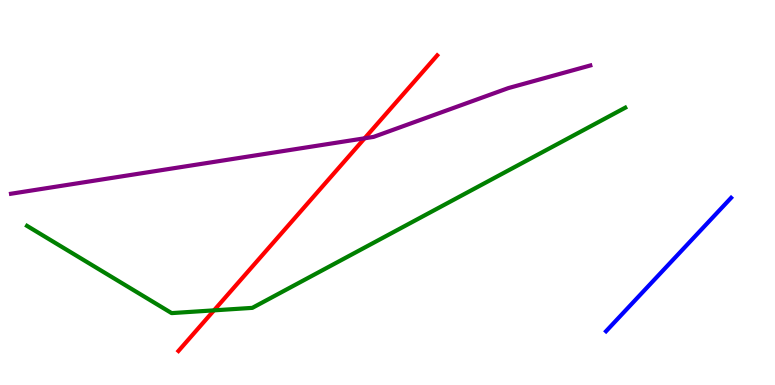[{'lines': ['blue', 'red'], 'intersections': []}, {'lines': ['green', 'red'], 'intersections': [{'x': 2.76, 'y': 1.94}]}, {'lines': ['purple', 'red'], 'intersections': [{'x': 4.7, 'y': 6.41}]}, {'lines': ['blue', 'green'], 'intersections': []}, {'lines': ['blue', 'purple'], 'intersections': []}, {'lines': ['green', 'purple'], 'intersections': []}]